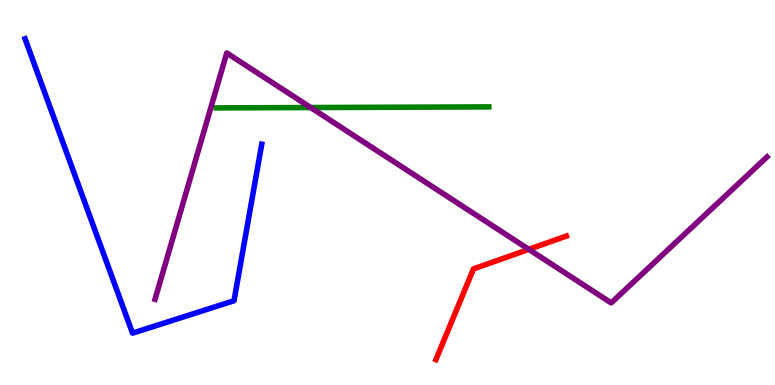[{'lines': ['blue', 'red'], 'intersections': []}, {'lines': ['green', 'red'], 'intersections': []}, {'lines': ['purple', 'red'], 'intersections': [{'x': 6.82, 'y': 3.52}]}, {'lines': ['blue', 'green'], 'intersections': []}, {'lines': ['blue', 'purple'], 'intersections': []}, {'lines': ['green', 'purple'], 'intersections': [{'x': 4.01, 'y': 7.21}]}]